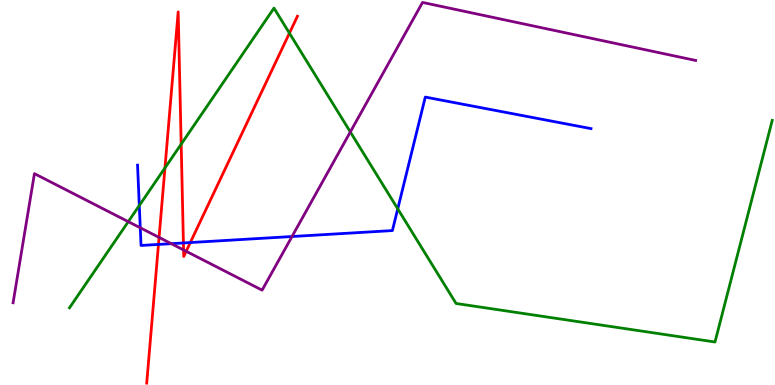[{'lines': ['blue', 'red'], 'intersections': [{'x': 2.04, 'y': 3.65}, {'x': 2.37, 'y': 3.69}, {'x': 2.46, 'y': 3.7}]}, {'lines': ['green', 'red'], 'intersections': [{'x': 2.13, 'y': 5.64}, {'x': 2.34, 'y': 6.26}, {'x': 3.73, 'y': 9.14}]}, {'lines': ['purple', 'red'], 'intersections': [{'x': 2.05, 'y': 3.83}, {'x': 2.37, 'y': 3.51}, {'x': 2.4, 'y': 3.47}]}, {'lines': ['blue', 'green'], 'intersections': [{'x': 1.8, 'y': 4.66}, {'x': 5.13, 'y': 4.57}]}, {'lines': ['blue', 'purple'], 'intersections': [{'x': 1.81, 'y': 4.08}, {'x': 2.21, 'y': 3.67}, {'x': 3.77, 'y': 3.86}]}, {'lines': ['green', 'purple'], 'intersections': [{'x': 1.66, 'y': 4.24}, {'x': 4.52, 'y': 6.57}]}]